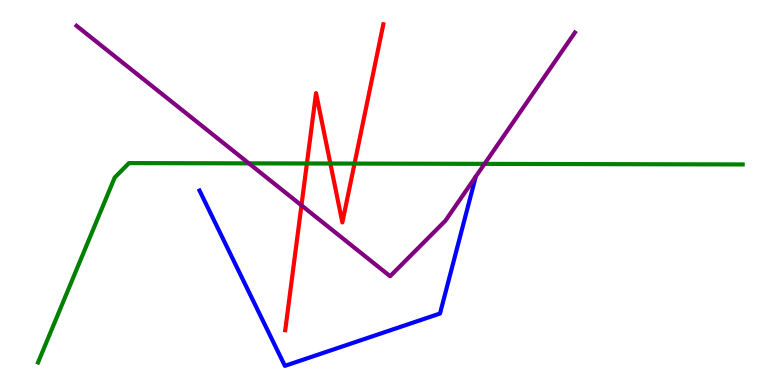[{'lines': ['blue', 'red'], 'intersections': []}, {'lines': ['green', 'red'], 'intersections': [{'x': 3.96, 'y': 5.75}, {'x': 4.26, 'y': 5.75}, {'x': 4.57, 'y': 5.75}]}, {'lines': ['purple', 'red'], 'intersections': [{'x': 3.89, 'y': 4.67}]}, {'lines': ['blue', 'green'], 'intersections': []}, {'lines': ['blue', 'purple'], 'intersections': []}, {'lines': ['green', 'purple'], 'intersections': [{'x': 3.21, 'y': 5.76}, {'x': 6.25, 'y': 5.74}]}]